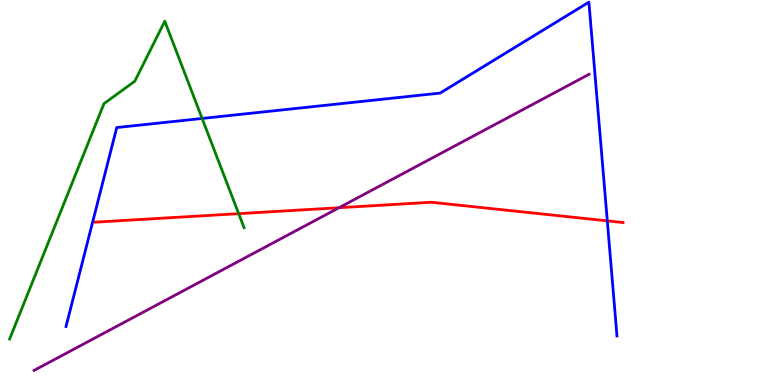[{'lines': ['blue', 'red'], 'intersections': [{'x': 7.84, 'y': 4.26}]}, {'lines': ['green', 'red'], 'intersections': [{'x': 3.08, 'y': 4.45}]}, {'lines': ['purple', 'red'], 'intersections': [{'x': 4.37, 'y': 4.6}]}, {'lines': ['blue', 'green'], 'intersections': [{'x': 2.61, 'y': 6.92}]}, {'lines': ['blue', 'purple'], 'intersections': []}, {'lines': ['green', 'purple'], 'intersections': []}]